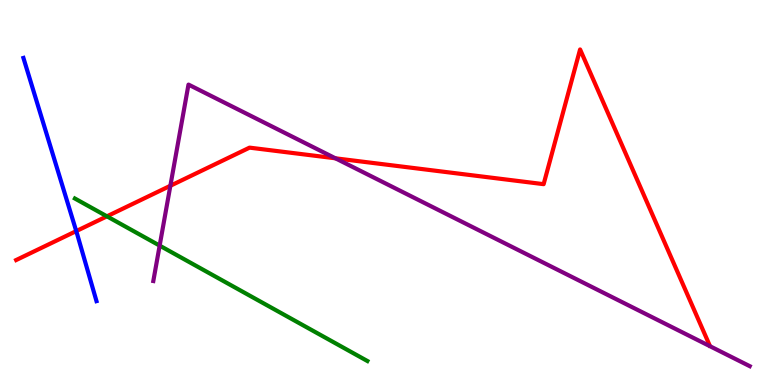[{'lines': ['blue', 'red'], 'intersections': [{'x': 0.984, 'y': 4.0}]}, {'lines': ['green', 'red'], 'intersections': [{'x': 1.38, 'y': 4.38}]}, {'lines': ['purple', 'red'], 'intersections': [{'x': 2.2, 'y': 5.17}, {'x': 4.33, 'y': 5.89}]}, {'lines': ['blue', 'green'], 'intersections': []}, {'lines': ['blue', 'purple'], 'intersections': []}, {'lines': ['green', 'purple'], 'intersections': [{'x': 2.06, 'y': 3.62}]}]